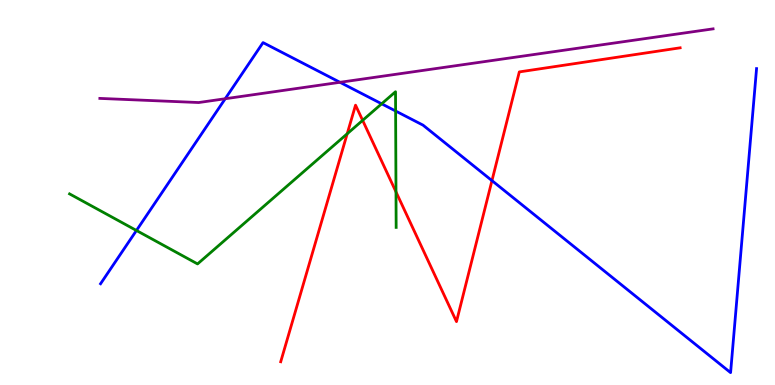[{'lines': ['blue', 'red'], 'intersections': [{'x': 6.35, 'y': 5.31}]}, {'lines': ['green', 'red'], 'intersections': [{'x': 4.48, 'y': 6.53}, {'x': 4.68, 'y': 6.87}, {'x': 5.11, 'y': 5.02}]}, {'lines': ['purple', 'red'], 'intersections': []}, {'lines': ['blue', 'green'], 'intersections': [{'x': 1.76, 'y': 4.01}, {'x': 4.92, 'y': 7.3}, {'x': 5.1, 'y': 7.12}]}, {'lines': ['blue', 'purple'], 'intersections': [{'x': 2.91, 'y': 7.44}, {'x': 4.39, 'y': 7.86}]}, {'lines': ['green', 'purple'], 'intersections': []}]